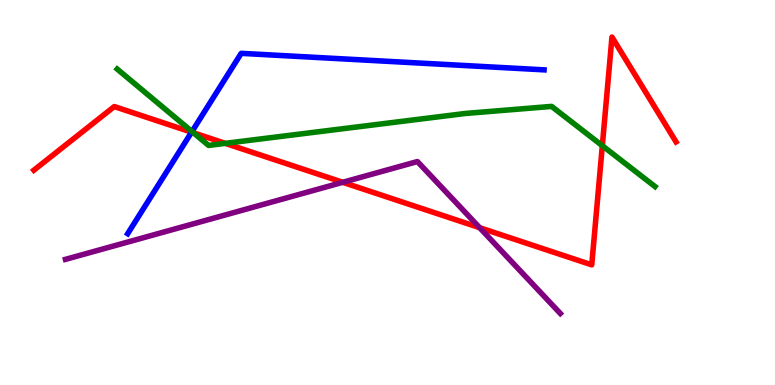[{'lines': ['blue', 'red'], 'intersections': [{'x': 2.47, 'y': 6.57}]}, {'lines': ['green', 'red'], 'intersections': [{'x': 2.5, 'y': 6.55}, {'x': 2.91, 'y': 6.28}, {'x': 7.77, 'y': 6.22}]}, {'lines': ['purple', 'red'], 'intersections': [{'x': 4.42, 'y': 5.26}, {'x': 6.19, 'y': 4.09}]}, {'lines': ['blue', 'green'], 'intersections': [{'x': 2.48, 'y': 6.58}]}, {'lines': ['blue', 'purple'], 'intersections': []}, {'lines': ['green', 'purple'], 'intersections': []}]